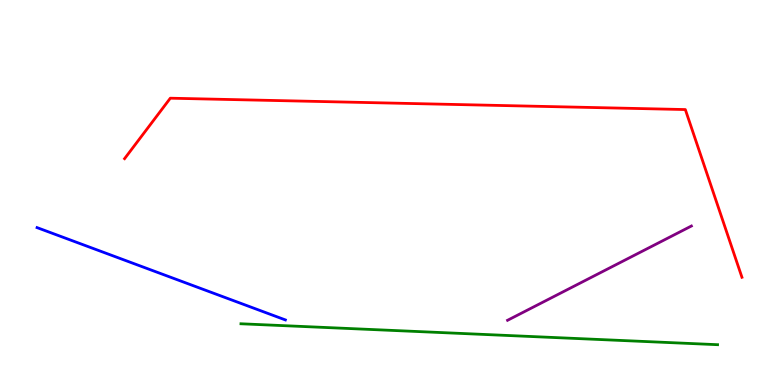[{'lines': ['blue', 'red'], 'intersections': []}, {'lines': ['green', 'red'], 'intersections': []}, {'lines': ['purple', 'red'], 'intersections': []}, {'lines': ['blue', 'green'], 'intersections': []}, {'lines': ['blue', 'purple'], 'intersections': []}, {'lines': ['green', 'purple'], 'intersections': []}]